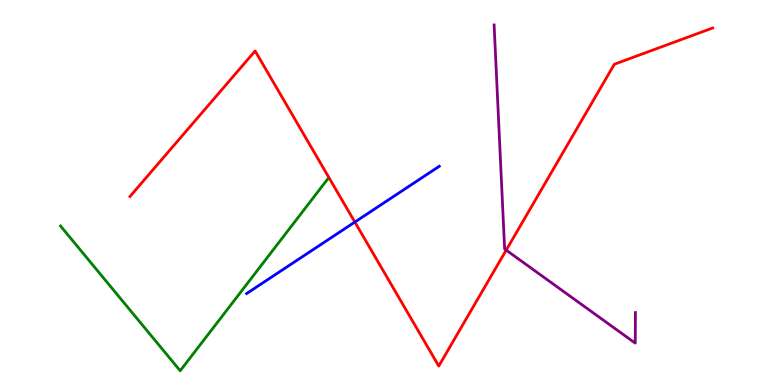[{'lines': ['blue', 'red'], 'intersections': [{'x': 4.58, 'y': 4.23}]}, {'lines': ['green', 'red'], 'intersections': []}, {'lines': ['purple', 'red'], 'intersections': [{'x': 6.53, 'y': 3.5}]}, {'lines': ['blue', 'green'], 'intersections': []}, {'lines': ['blue', 'purple'], 'intersections': []}, {'lines': ['green', 'purple'], 'intersections': []}]